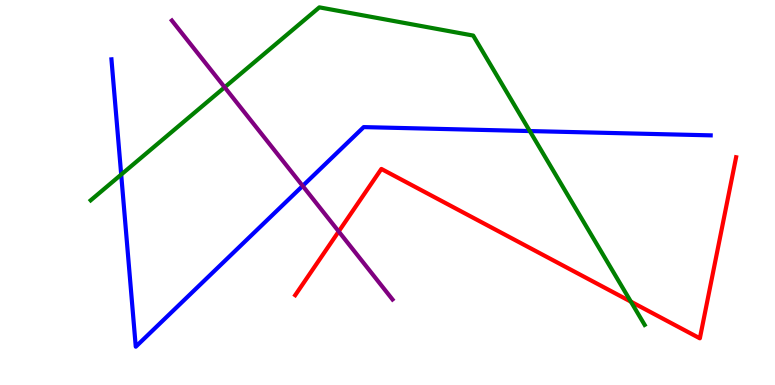[{'lines': ['blue', 'red'], 'intersections': []}, {'lines': ['green', 'red'], 'intersections': [{'x': 8.14, 'y': 2.16}]}, {'lines': ['purple', 'red'], 'intersections': [{'x': 4.37, 'y': 3.99}]}, {'lines': ['blue', 'green'], 'intersections': [{'x': 1.56, 'y': 5.47}, {'x': 6.84, 'y': 6.6}]}, {'lines': ['blue', 'purple'], 'intersections': [{'x': 3.91, 'y': 5.17}]}, {'lines': ['green', 'purple'], 'intersections': [{'x': 2.9, 'y': 7.73}]}]